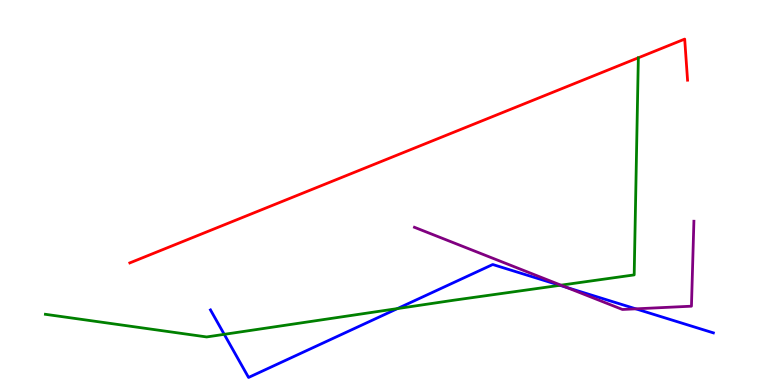[{'lines': ['blue', 'red'], 'intersections': []}, {'lines': ['green', 'red'], 'intersections': []}, {'lines': ['purple', 'red'], 'intersections': []}, {'lines': ['blue', 'green'], 'intersections': [{'x': 2.89, 'y': 1.32}, {'x': 5.13, 'y': 1.98}, {'x': 7.22, 'y': 2.59}]}, {'lines': ['blue', 'purple'], 'intersections': [{'x': 7.31, 'y': 2.54}, {'x': 8.2, 'y': 1.98}]}, {'lines': ['green', 'purple'], 'intersections': [{'x': 7.24, 'y': 2.59}]}]